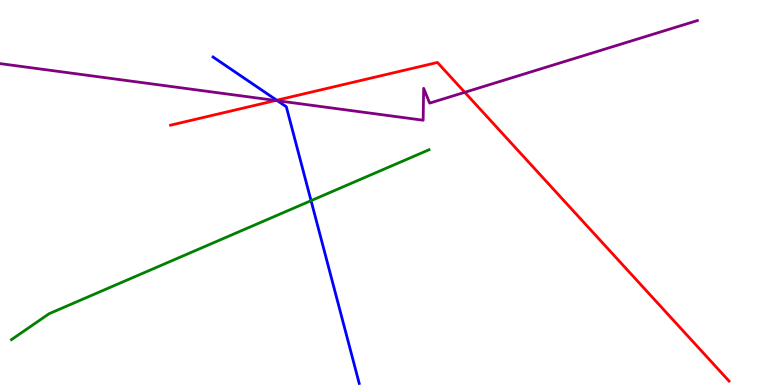[{'lines': ['blue', 'red'], 'intersections': [{'x': 3.57, 'y': 7.4}]}, {'lines': ['green', 'red'], 'intersections': []}, {'lines': ['purple', 'red'], 'intersections': [{'x': 3.56, 'y': 7.39}, {'x': 6.0, 'y': 7.6}]}, {'lines': ['blue', 'green'], 'intersections': [{'x': 4.01, 'y': 4.79}]}, {'lines': ['blue', 'purple'], 'intersections': [{'x': 3.58, 'y': 7.38}]}, {'lines': ['green', 'purple'], 'intersections': []}]